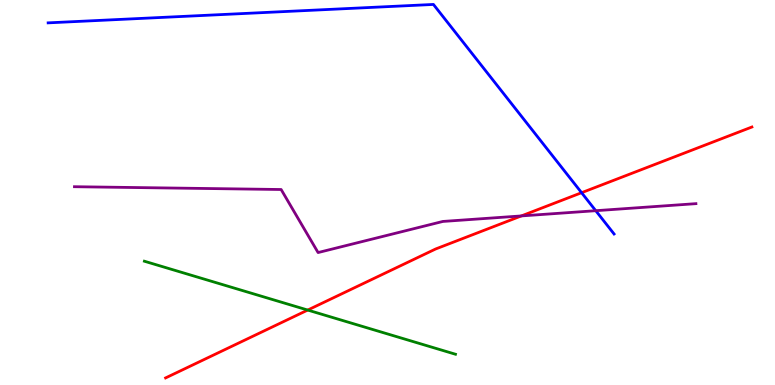[{'lines': ['blue', 'red'], 'intersections': [{'x': 7.5, 'y': 4.99}]}, {'lines': ['green', 'red'], 'intersections': [{'x': 3.97, 'y': 1.95}]}, {'lines': ['purple', 'red'], 'intersections': [{'x': 6.73, 'y': 4.39}]}, {'lines': ['blue', 'green'], 'intersections': []}, {'lines': ['blue', 'purple'], 'intersections': [{'x': 7.69, 'y': 4.53}]}, {'lines': ['green', 'purple'], 'intersections': []}]